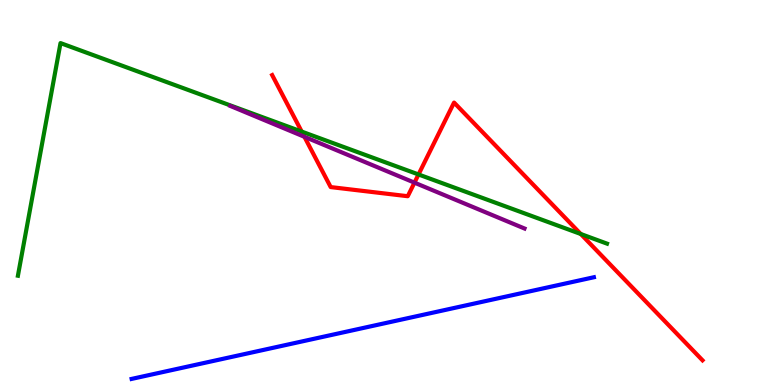[{'lines': ['blue', 'red'], 'intersections': []}, {'lines': ['green', 'red'], 'intersections': [{'x': 3.89, 'y': 6.58}, {'x': 5.4, 'y': 5.47}, {'x': 7.49, 'y': 3.92}]}, {'lines': ['purple', 'red'], 'intersections': [{'x': 3.93, 'y': 6.45}, {'x': 5.35, 'y': 5.26}]}, {'lines': ['blue', 'green'], 'intersections': []}, {'lines': ['blue', 'purple'], 'intersections': []}, {'lines': ['green', 'purple'], 'intersections': []}]